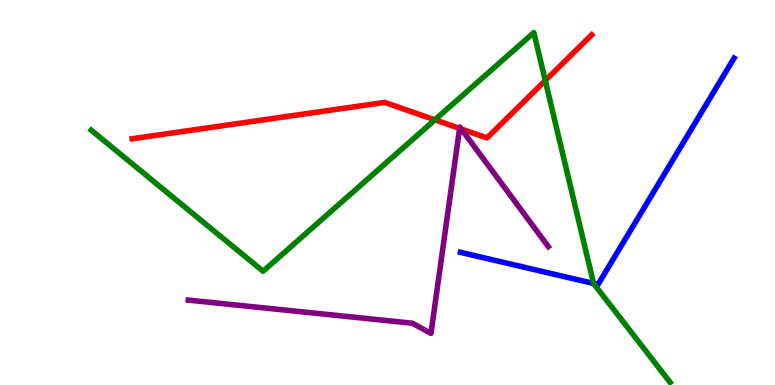[{'lines': ['blue', 'red'], 'intersections': []}, {'lines': ['green', 'red'], 'intersections': [{'x': 5.61, 'y': 6.89}, {'x': 7.04, 'y': 7.91}]}, {'lines': ['purple', 'red'], 'intersections': [{'x': 5.93, 'y': 6.66}, {'x': 5.95, 'y': 6.65}]}, {'lines': ['blue', 'green'], 'intersections': [{'x': 7.66, 'y': 2.64}]}, {'lines': ['blue', 'purple'], 'intersections': []}, {'lines': ['green', 'purple'], 'intersections': []}]